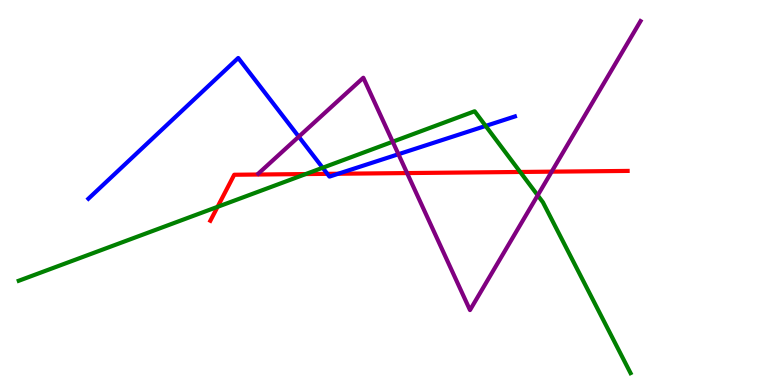[{'lines': ['blue', 'red'], 'intersections': [{'x': 4.22, 'y': 5.48}, {'x': 4.36, 'y': 5.49}]}, {'lines': ['green', 'red'], 'intersections': [{'x': 2.81, 'y': 4.63}, {'x': 3.94, 'y': 5.48}, {'x': 6.71, 'y': 5.53}]}, {'lines': ['purple', 'red'], 'intersections': [{'x': 5.25, 'y': 5.5}, {'x': 7.12, 'y': 5.54}]}, {'lines': ['blue', 'green'], 'intersections': [{'x': 4.16, 'y': 5.64}, {'x': 6.27, 'y': 6.73}]}, {'lines': ['blue', 'purple'], 'intersections': [{'x': 3.86, 'y': 6.45}, {'x': 5.14, 'y': 5.99}]}, {'lines': ['green', 'purple'], 'intersections': [{'x': 5.07, 'y': 6.32}, {'x': 6.94, 'y': 4.93}]}]